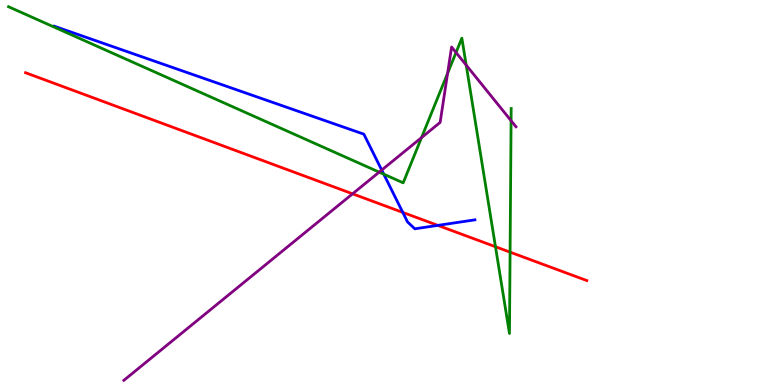[{'lines': ['blue', 'red'], 'intersections': [{'x': 5.2, 'y': 4.48}, {'x': 5.65, 'y': 4.15}]}, {'lines': ['green', 'red'], 'intersections': [{'x': 6.39, 'y': 3.59}, {'x': 6.58, 'y': 3.45}]}, {'lines': ['purple', 'red'], 'intersections': [{'x': 4.55, 'y': 4.97}]}, {'lines': ['blue', 'green'], 'intersections': [{'x': 4.95, 'y': 5.48}]}, {'lines': ['blue', 'purple'], 'intersections': [{'x': 4.93, 'y': 5.58}]}, {'lines': ['green', 'purple'], 'intersections': [{'x': 4.89, 'y': 5.53}, {'x': 5.44, 'y': 6.43}, {'x': 5.78, 'y': 8.09}, {'x': 5.88, 'y': 8.64}, {'x': 6.02, 'y': 8.31}, {'x': 6.59, 'y': 6.86}]}]